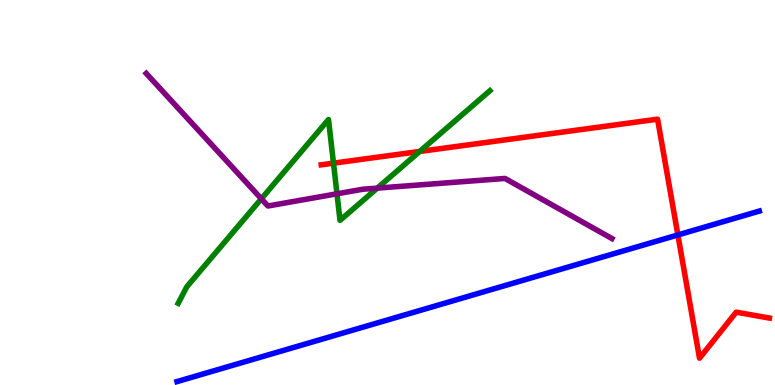[{'lines': ['blue', 'red'], 'intersections': [{'x': 8.75, 'y': 3.9}]}, {'lines': ['green', 'red'], 'intersections': [{'x': 4.3, 'y': 5.76}, {'x': 5.42, 'y': 6.07}]}, {'lines': ['purple', 'red'], 'intersections': []}, {'lines': ['blue', 'green'], 'intersections': []}, {'lines': ['blue', 'purple'], 'intersections': []}, {'lines': ['green', 'purple'], 'intersections': [{'x': 3.37, 'y': 4.84}, {'x': 4.35, 'y': 4.97}, {'x': 4.87, 'y': 5.11}]}]